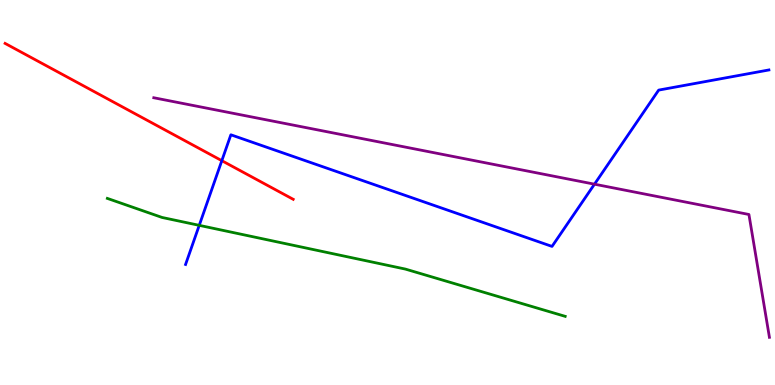[{'lines': ['blue', 'red'], 'intersections': [{'x': 2.86, 'y': 5.83}]}, {'lines': ['green', 'red'], 'intersections': []}, {'lines': ['purple', 'red'], 'intersections': []}, {'lines': ['blue', 'green'], 'intersections': [{'x': 2.57, 'y': 4.15}]}, {'lines': ['blue', 'purple'], 'intersections': [{'x': 7.67, 'y': 5.22}]}, {'lines': ['green', 'purple'], 'intersections': []}]